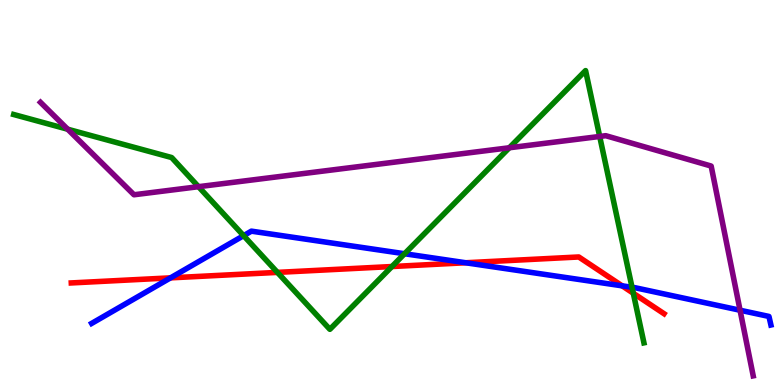[{'lines': ['blue', 'red'], 'intersections': [{'x': 2.2, 'y': 2.78}, {'x': 6.01, 'y': 3.18}, {'x': 8.03, 'y': 2.58}]}, {'lines': ['green', 'red'], 'intersections': [{'x': 3.58, 'y': 2.92}, {'x': 5.06, 'y': 3.08}, {'x': 8.17, 'y': 2.38}]}, {'lines': ['purple', 'red'], 'intersections': []}, {'lines': ['blue', 'green'], 'intersections': [{'x': 3.14, 'y': 3.88}, {'x': 5.22, 'y': 3.41}, {'x': 8.16, 'y': 2.54}]}, {'lines': ['blue', 'purple'], 'intersections': [{'x': 9.55, 'y': 1.94}]}, {'lines': ['green', 'purple'], 'intersections': [{'x': 0.873, 'y': 6.64}, {'x': 2.56, 'y': 5.15}, {'x': 6.57, 'y': 6.16}, {'x': 7.74, 'y': 6.46}]}]